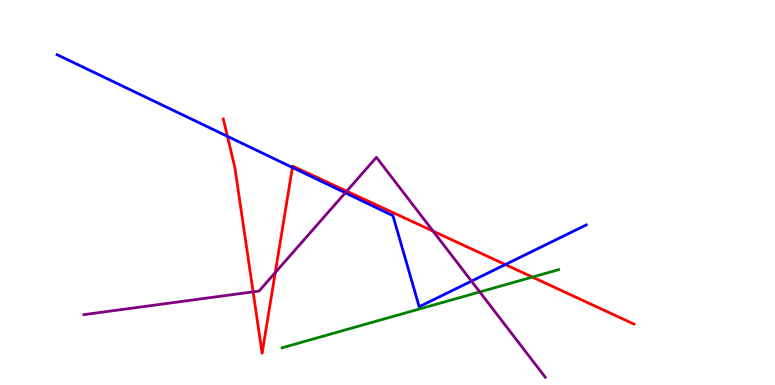[{'lines': ['blue', 'red'], 'intersections': [{'x': 2.93, 'y': 6.46}, {'x': 3.77, 'y': 5.65}, {'x': 6.52, 'y': 3.13}]}, {'lines': ['green', 'red'], 'intersections': [{'x': 6.87, 'y': 2.8}]}, {'lines': ['purple', 'red'], 'intersections': [{'x': 3.27, 'y': 2.42}, {'x': 3.55, 'y': 2.92}, {'x': 4.47, 'y': 5.03}, {'x': 5.59, 'y': 4.0}]}, {'lines': ['blue', 'green'], 'intersections': []}, {'lines': ['blue', 'purple'], 'intersections': [{'x': 4.46, 'y': 4.99}, {'x': 6.08, 'y': 2.7}]}, {'lines': ['green', 'purple'], 'intersections': [{'x': 6.19, 'y': 2.42}]}]